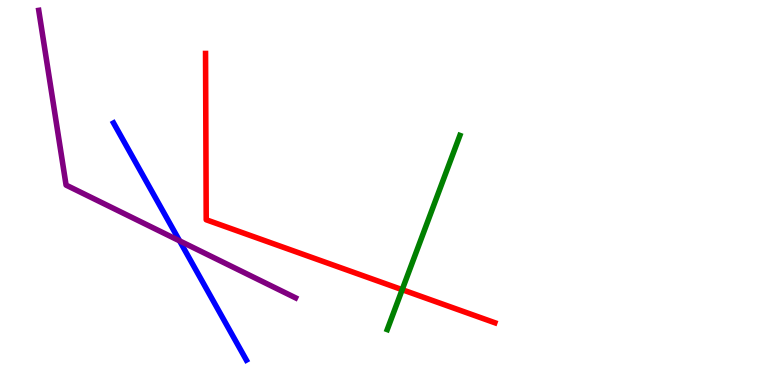[{'lines': ['blue', 'red'], 'intersections': []}, {'lines': ['green', 'red'], 'intersections': [{'x': 5.19, 'y': 2.48}]}, {'lines': ['purple', 'red'], 'intersections': []}, {'lines': ['blue', 'green'], 'intersections': []}, {'lines': ['blue', 'purple'], 'intersections': [{'x': 2.32, 'y': 3.74}]}, {'lines': ['green', 'purple'], 'intersections': []}]